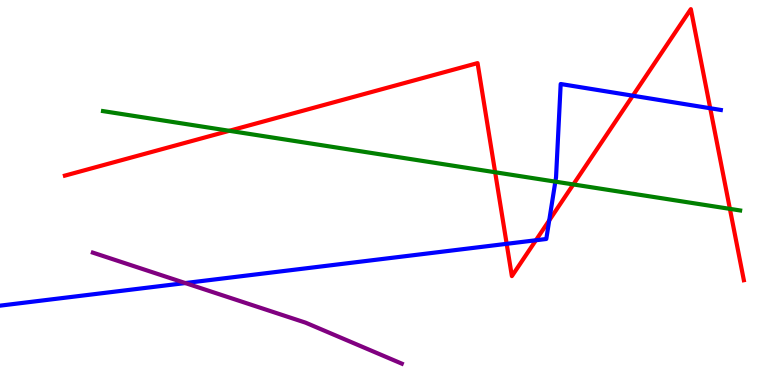[{'lines': ['blue', 'red'], 'intersections': [{'x': 6.54, 'y': 3.67}, {'x': 6.92, 'y': 3.76}, {'x': 7.09, 'y': 4.28}, {'x': 8.17, 'y': 7.51}, {'x': 9.16, 'y': 7.19}]}, {'lines': ['green', 'red'], 'intersections': [{'x': 2.96, 'y': 6.6}, {'x': 6.39, 'y': 5.53}, {'x': 7.4, 'y': 5.21}, {'x': 9.42, 'y': 4.58}]}, {'lines': ['purple', 'red'], 'intersections': []}, {'lines': ['blue', 'green'], 'intersections': [{'x': 7.17, 'y': 5.28}]}, {'lines': ['blue', 'purple'], 'intersections': [{'x': 2.39, 'y': 2.65}]}, {'lines': ['green', 'purple'], 'intersections': []}]